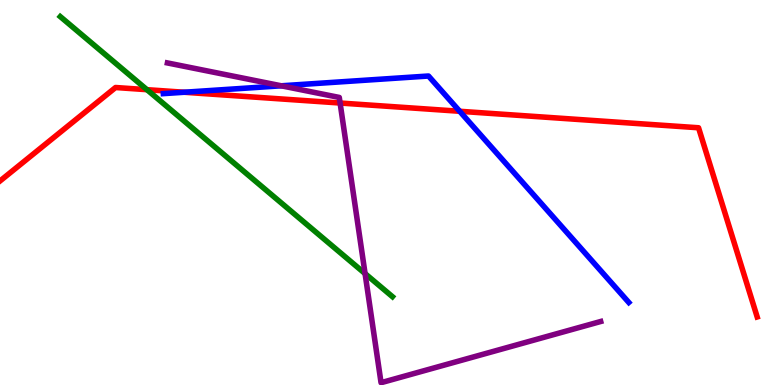[{'lines': ['blue', 'red'], 'intersections': [{'x': 2.38, 'y': 7.6}, {'x': 5.93, 'y': 7.11}]}, {'lines': ['green', 'red'], 'intersections': [{'x': 1.9, 'y': 7.67}]}, {'lines': ['purple', 'red'], 'intersections': [{'x': 4.39, 'y': 7.32}]}, {'lines': ['blue', 'green'], 'intersections': []}, {'lines': ['blue', 'purple'], 'intersections': [{'x': 3.63, 'y': 7.77}]}, {'lines': ['green', 'purple'], 'intersections': [{'x': 4.71, 'y': 2.89}]}]